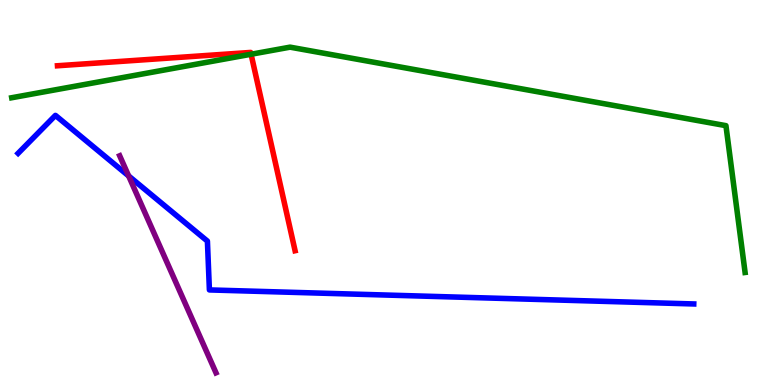[{'lines': ['blue', 'red'], 'intersections': []}, {'lines': ['green', 'red'], 'intersections': [{'x': 3.24, 'y': 8.59}]}, {'lines': ['purple', 'red'], 'intersections': []}, {'lines': ['blue', 'green'], 'intersections': []}, {'lines': ['blue', 'purple'], 'intersections': [{'x': 1.66, 'y': 5.43}]}, {'lines': ['green', 'purple'], 'intersections': []}]